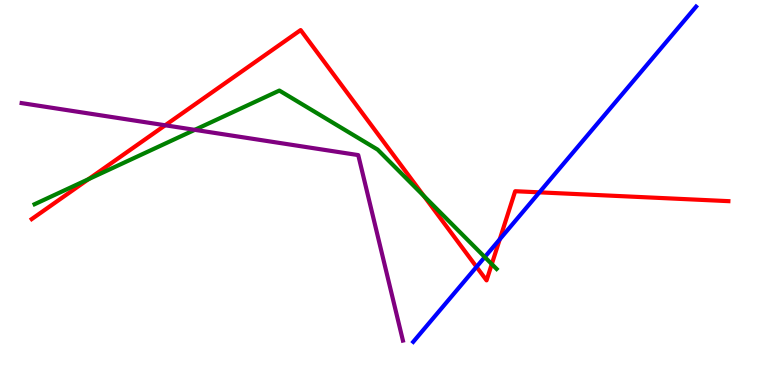[{'lines': ['blue', 'red'], 'intersections': [{'x': 6.15, 'y': 3.07}, {'x': 6.45, 'y': 3.78}, {'x': 6.96, 'y': 5.0}]}, {'lines': ['green', 'red'], 'intersections': [{'x': 1.14, 'y': 5.35}, {'x': 5.47, 'y': 4.91}, {'x': 6.35, 'y': 3.14}]}, {'lines': ['purple', 'red'], 'intersections': [{'x': 2.13, 'y': 6.75}]}, {'lines': ['blue', 'green'], 'intersections': [{'x': 6.26, 'y': 3.32}]}, {'lines': ['blue', 'purple'], 'intersections': []}, {'lines': ['green', 'purple'], 'intersections': [{'x': 2.51, 'y': 6.63}]}]